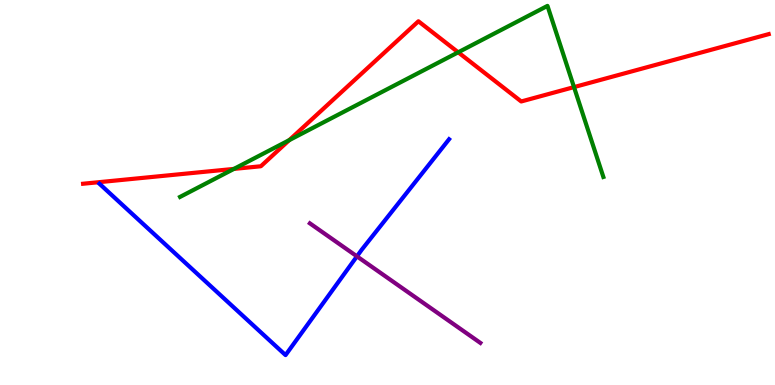[{'lines': ['blue', 'red'], 'intersections': []}, {'lines': ['green', 'red'], 'intersections': [{'x': 3.02, 'y': 5.61}, {'x': 3.73, 'y': 6.36}, {'x': 5.91, 'y': 8.64}, {'x': 7.41, 'y': 7.74}]}, {'lines': ['purple', 'red'], 'intersections': []}, {'lines': ['blue', 'green'], 'intersections': []}, {'lines': ['blue', 'purple'], 'intersections': [{'x': 4.61, 'y': 3.34}]}, {'lines': ['green', 'purple'], 'intersections': []}]